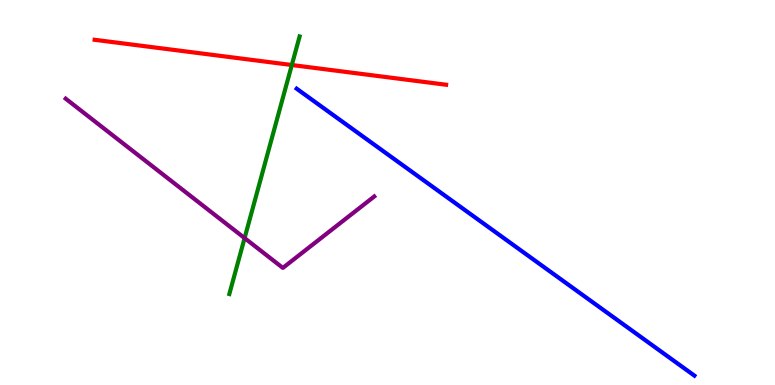[{'lines': ['blue', 'red'], 'intersections': []}, {'lines': ['green', 'red'], 'intersections': [{'x': 3.77, 'y': 8.31}]}, {'lines': ['purple', 'red'], 'intersections': []}, {'lines': ['blue', 'green'], 'intersections': []}, {'lines': ['blue', 'purple'], 'intersections': []}, {'lines': ['green', 'purple'], 'intersections': [{'x': 3.16, 'y': 3.82}]}]